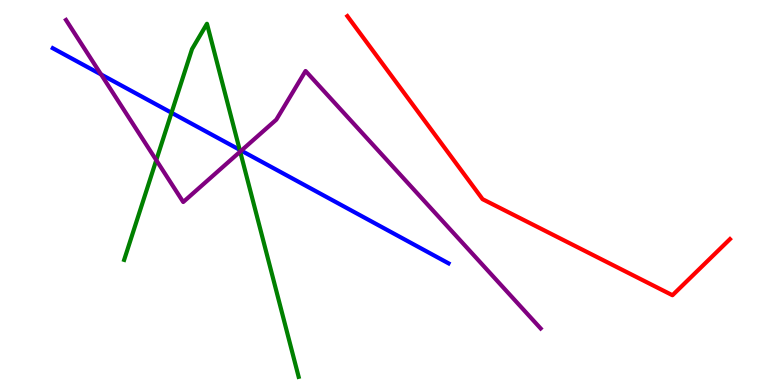[{'lines': ['blue', 'red'], 'intersections': []}, {'lines': ['green', 'red'], 'intersections': []}, {'lines': ['purple', 'red'], 'intersections': []}, {'lines': ['blue', 'green'], 'intersections': [{'x': 2.21, 'y': 7.07}, {'x': 3.09, 'y': 6.11}]}, {'lines': ['blue', 'purple'], 'intersections': [{'x': 1.3, 'y': 8.07}, {'x': 3.11, 'y': 6.09}]}, {'lines': ['green', 'purple'], 'intersections': [{'x': 2.02, 'y': 5.84}, {'x': 3.1, 'y': 6.06}]}]